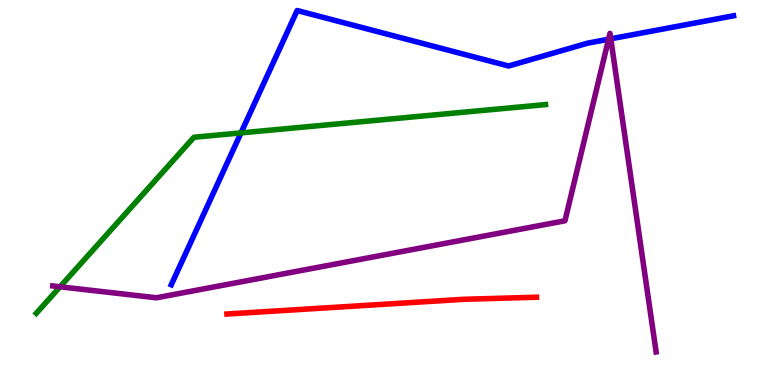[{'lines': ['blue', 'red'], 'intersections': []}, {'lines': ['green', 'red'], 'intersections': []}, {'lines': ['purple', 'red'], 'intersections': []}, {'lines': ['blue', 'green'], 'intersections': [{'x': 3.11, 'y': 6.55}]}, {'lines': ['blue', 'purple'], 'intersections': [{'x': 7.85, 'y': 8.98}, {'x': 7.88, 'y': 8.99}]}, {'lines': ['green', 'purple'], 'intersections': [{'x': 0.775, 'y': 2.55}]}]